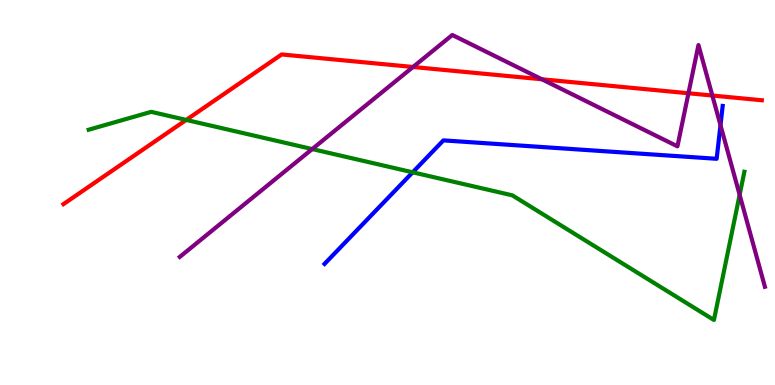[{'lines': ['blue', 'red'], 'intersections': []}, {'lines': ['green', 'red'], 'intersections': [{'x': 2.4, 'y': 6.88}]}, {'lines': ['purple', 'red'], 'intersections': [{'x': 5.33, 'y': 8.26}, {'x': 6.99, 'y': 7.94}, {'x': 8.88, 'y': 7.58}, {'x': 9.19, 'y': 7.52}]}, {'lines': ['blue', 'green'], 'intersections': [{'x': 5.32, 'y': 5.52}]}, {'lines': ['blue', 'purple'], 'intersections': [{'x': 9.3, 'y': 6.75}]}, {'lines': ['green', 'purple'], 'intersections': [{'x': 4.03, 'y': 6.13}, {'x': 9.54, 'y': 4.94}]}]